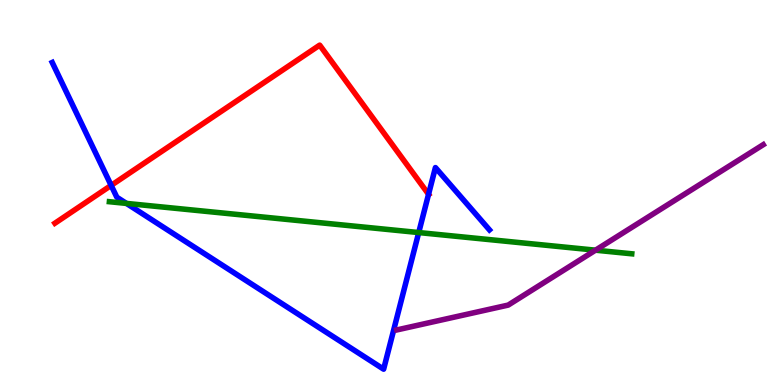[{'lines': ['blue', 'red'], 'intersections': [{'x': 1.43, 'y': 5.18}, {'x': 5.53, 'y': 4.95}]}, {'lines': ['green', 'red'], 'intersections': []}, {'lines': ['purple', 'red'], 'intersections': []}, {'lines': ['blue', 'green'], 'intersections': [{'x': 1.63, 'y': 4.72}, {'x': 5.4, 'y': 3.96}]}, {'lines': ['blue', 'purple'], 'intersections': []}, {'lines': ['green', 'purple'], 'intersections': [{'x': 7.68, 'y': 3.5}]}]